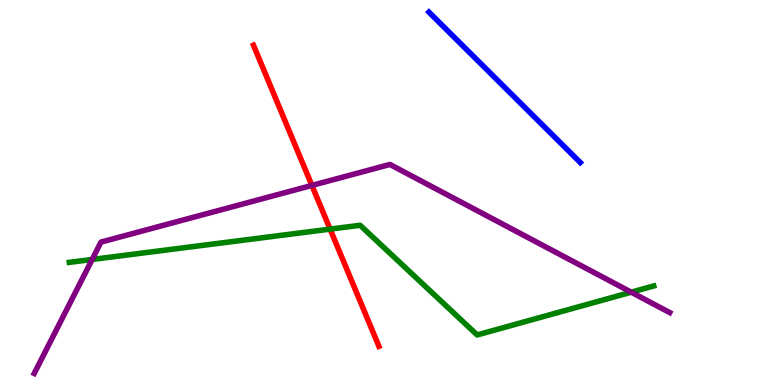[{'lines': ['blue', 'red'], 'intersections': []}, {'lines': ['green', 'red'], 'intersections': [{'x': 4.26, 'y': 4.05}]}, {'lines': ['purple', 'red'], 'intersections': [{'x': 4.02, 'y': 5.18}]}, {'lines': ['blue', 'green'], 'intersections': []}, {'lines': ['blue', 'purple'], 'intersections': []}, {'lines': ['green', 'purple'], 'intersections': [{'x': 1.19, 'y': 3.26}, {'x': 8.14, 'y': 2.41}]}]